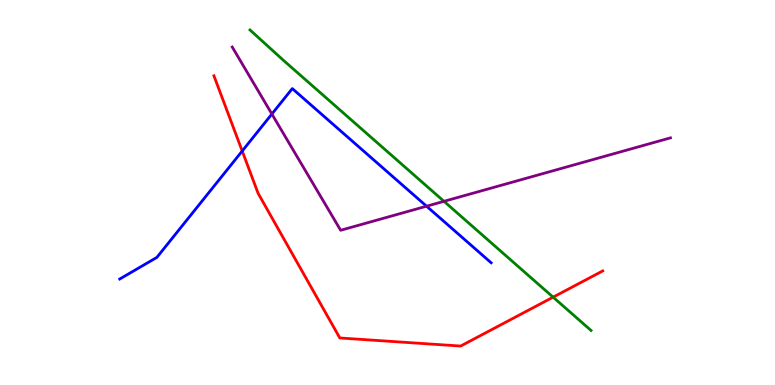[{'lines': ['blue', 'red'], 'intersections': [{'x': 3.13, 'y': 6.08}]}, {'lines': ['green', 'red'], 'intersections': [{'x': 7.14, 'y': 2.28}]}, {'lines': ['purple', 'red'], 'intersections': []}, {'lines': ['blue', 'green'], 'intersections': []}, {'lines': ['blue', 'purple'], 'intersections': [{'x': 3.51, 'y': 7.04}, {'x': 5.5, 'y': 4.64}]}, {'lines': ['green', 'purple'], 'intersections': [{'x': 5.73, 'y': 4.77}]}]